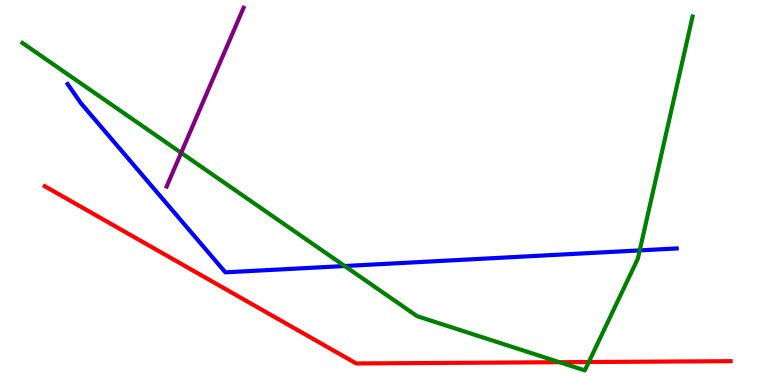[{'lines': ['blue', 'red'], 'intersections': []}, {'lines': ['green', 'red'], 'intersections': [{'x': 7.22, 'y': 0.592}, {'x': 7.6, 'y': 0.597}]}, {'lines': ['purple', 'red'], 'intersections': []}, {'lines': ['blue', 'green'], 'intersections': [{'x': 4.45, 'y': 3.09}, {'x': 8.25, 'y': 3.5}]}, {'lines': ['blue', 'purple'], 'intersections': []}, {'lines': ['green', 'purple'], 'intersections': [{'x': 2.34, 'y': 6.03}]}]